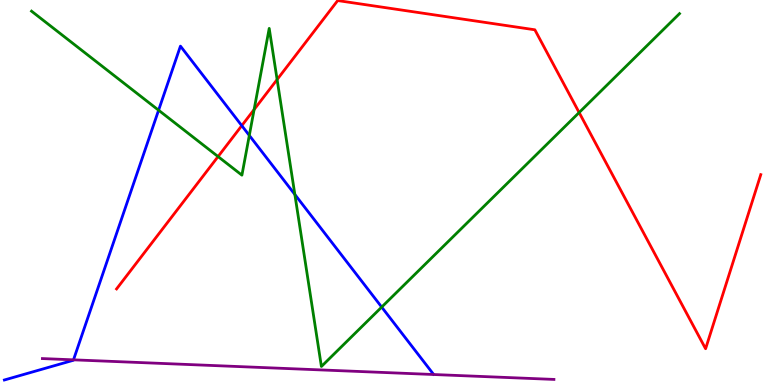[{'lines': ['blue', 'red'], 'intersections': [{'x': 3.12, 'y': 6.74}]}, {'lines': ['green', 'red'], 'intersections': [{'x': 2.81, 'y': 5.93}, {'x': 3.28, 'y': 7.15}, {'x': 3.58, 'y': 7.93}, {'x': 7.47, 'y': 7.08}]}, {'lines': ['purple', 'red'], 'intersections': []}, {'lines': ['blue', 'green'], 'intersections': [{'x': 2.05, 'y': 7.14}, {'x': 3.22, 'y': 6.48}, {'x': 3.8, 'y': 4.95}, {'x': 4.92, 'y': 2.02}]}, {'lines': ['blue', 'purple'], 'intersections': [{'x': 0.948, 'y': 0.654}]}, {'lines': ['green', 'purple'], 'intersections': []}]